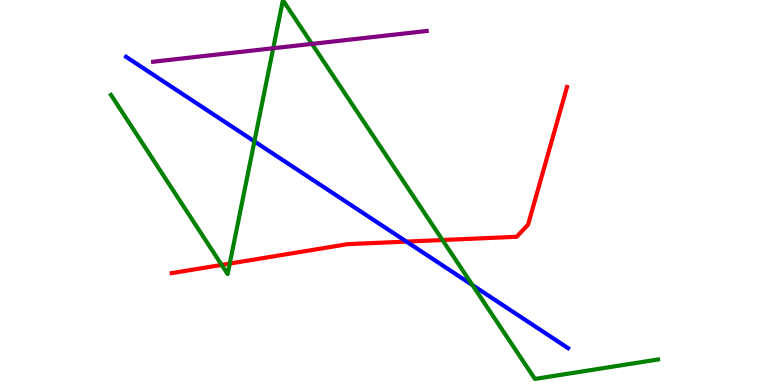[{'lines': ['blue', 'red'], 'intersections': [{'x': 5.24, 'y': 3.72}]}, {'lines': ['green', 'red'], 'intersections': [{'x': 2.86, 'y': 3.12}, {'x': 2.96, 'y': 3.15}, {'x': 5.71, 'y': 3.77}]}, {'lines': ['purple', 'red'], 'intersections': []}, {'lines': ['blue', 'green'], 'intersections': [{'x': 3.28, 'y': 6.33}, {'x': 6.1, 'y': 2.59}]}, {'lines': ['blue', 'purple'], 'intersections': []}, {'lines': ['green', 'purple'], 'intersections': [{'x': 3.53, 'y': 8.75}, {'x': 4.03, 'y': 8.86}]}]